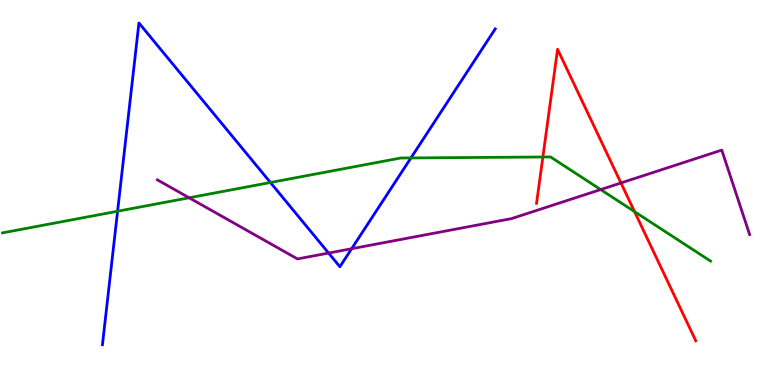[{'lines': ['blue', 'red'], 'intersections': []}, {'lines': ['green', 'red'], 'intersections': [{'x': 7.0, 'y': 5.92}, {'x': 8.19, 'y': 4.5}]}, {'lines': ['purple', 'red'], 'intersections': [{'x': 8.01, 'y': 5.25}]}, {'lines': ['blue', 'green'], 'intersections': [{'x': 1.52, 'y': 4.51}, {'x': 3.49, 'y': 5.26}, {'x': 5.3, 'y': 5.9}]}, {'lines': ['blue', 'purple'], 'intersections': [{'x': 4.24, 'y': 3.43}, {'x': 4.54, 'y': 3.54}]}, {'lines': ['green', 'purple'], 'intersections': [{'x': 2.44, 'y': 4.86}, {'x': 7.75, 'y': 5.08}]}]